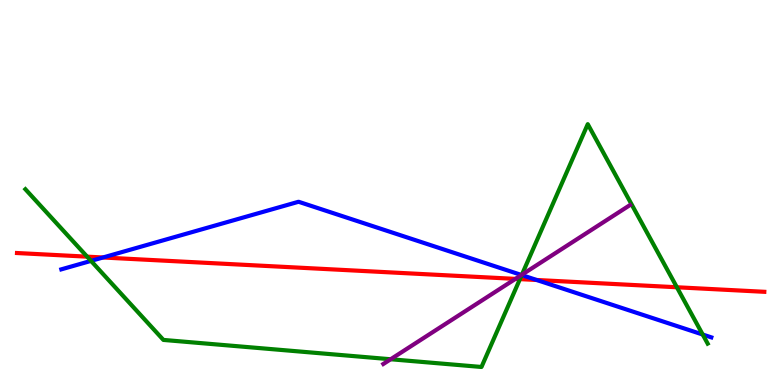[{'lines': ['blue', 'red'], 'intersections': [{'x': 1.33, 'y': 3.31}, {'x': 6.93, 'y': 2.73}]}, {'lines': ['green', 'red'], 'intersections': [{'x': 1.12, 'y': 3.33}, {'x': 6.71, 'y': 2.75}, {'x': 8.73, 'y': 2.54}]}, {'lines': ['purple', 'red'], 'intersections': [{'x': 6.65, 'y': 2.76}]}, {'lines': ['blue', 'green'], 'intersections': [{'x': 1.17, 'y': 3.22}, {'x': 6.73, 'y': 2.86}, {'x': 9.07, 'y': 1.31}]}, {'lines': ['blue', 'purple'], 'intersections': [{'x': 6.73, 'y': 2.86}]}, {'lines': ['green', 'purple'], 'intersections': [{'x': 5.04, 'y': 0.669}, {'x': 6.73, 'y': 2.86}]}]